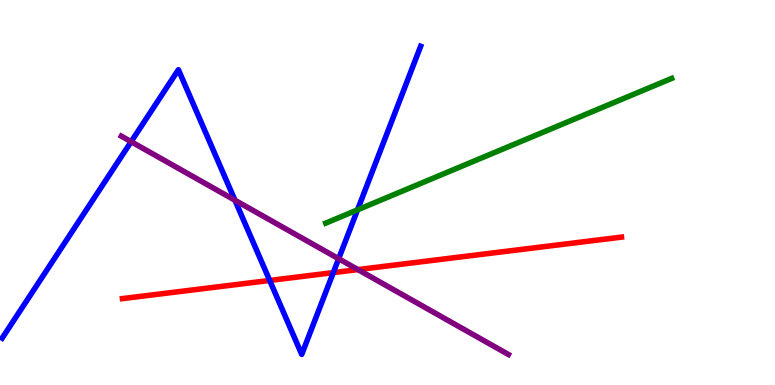[{'lines': ['blue', 'red'], 'intersections': [{'x': 3.48, 'y': 2.72}, {'x': 4.3, 'y': 2.92}]}, {'lines': ['green', 'red'], 'intersections': []}, {'lines': ['purple', 'red'], 'intersections': [{'x': 4.62, 'y': 3.0}]}, {'lines': ['blue', 'green'], 'intersections': [{'x': 4.61, 'y': 4.55}]}, {'lines': ['blue', 'purple'], 'intersections': [{'x': 1.69, 'y': 6.32}, {'x': 3.03, 'y': 4.8}, {'x': 4.37, 'y': 3.28}]}, {'lines': ['green', 'purple'], 'intersections': []}]